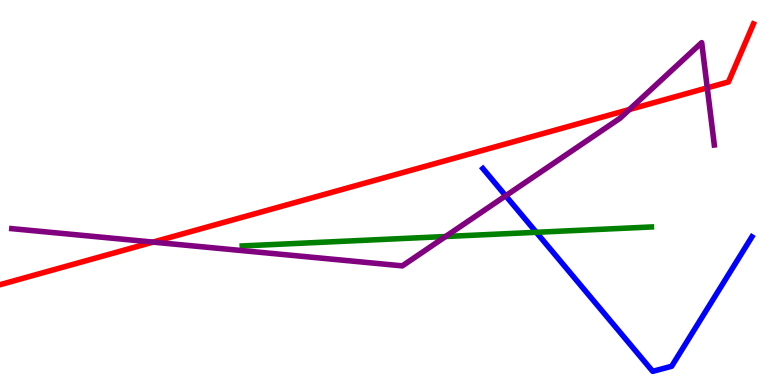[{'lines': ['blue', 'red'], 'intersections': []}, {'lines': ['green', 'red'], 'intersections': []}, {'lines': ['purple', 'red'], 'intersections': [{'x': 1.97, 'y': 3.71}, {'x': 8.12, 'y': 7.16}, {'x': 9.13, 'y': 7.72}]}, {'lines': ['blue', 'green'], 'intersections': [{'x': 6.92, 'y': 3.97}]}, {'lines': ['blue', 'purple'], 'intersections': [{'x': 6.53, 'y': 4.92}]}, {'lines': ['green', 'purple'], 'intersections': [{'x': 5.75, 'y': 3.86}]}]